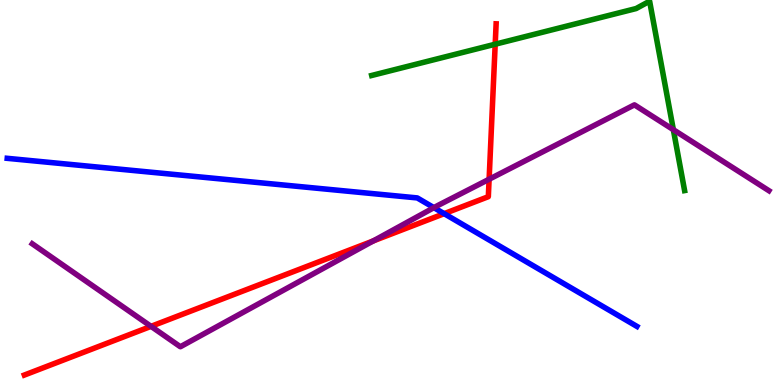[{'lines': ['blue', 'red'], 'intersections': [{'x': 5.73, 'y': 4.45}]}, {'lines': ['green', 'red'], 'intersections': [{'x': 6.39, 'y': 8.85}]}, {'lines': ['purple', 'red'], 'intersections': [{'x': 1.95, 'y': 1.52}, {'x': 4.82, 'y': 3.74}, {'x': 6.31, 'y': 5.34}]}, {'lines': ['blue', 'green'], 'intersections': []}, {'lines': ['blue', 'purple'], 'intersections': [{'x': 5.6, 'y': 4.61}]}, {'lines': ['green', 'purple'], 'intersections': [{'x': 8.69, 'y': 6.63}]}]